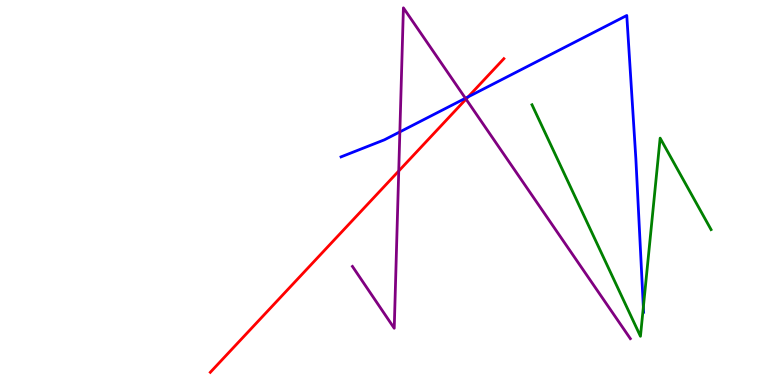[{'lines': ['blue', 'red'], 'intersections': [{'x': 6.04, 'y': 7.48}]}, {'lines': ['green', 'red'], 'intersections': []}, {'lines': ['purple', 'red'], 'intersections': [{'x': 5.14, 'y': 5.56}, {'x': 6.01, 'y': 7.43}]}, {'lines': ['blue', 'green'], 'intersections': [{'x': 8.3, 'y': 2.02}]}, {'lines': ['blue', 'purple'], 'intersections': [{'x': 5.16, 'y': 6.57}, {'x': 6.01, 'y': 7.45}]}, {'lines': ['green', 'purple'], 'intersections': []}]